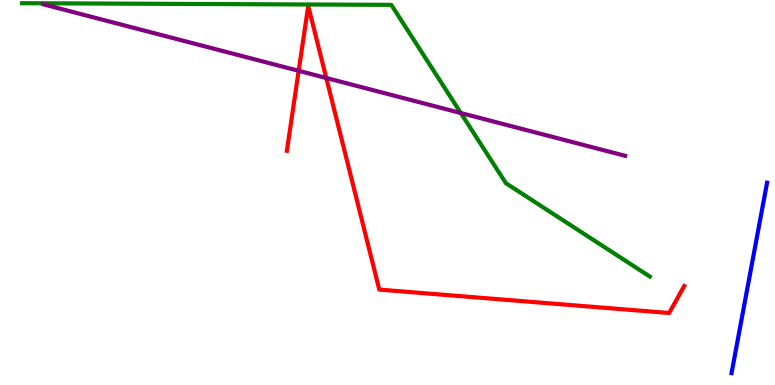[{'lines': ['blue', 'red'], 'intersections': []}, {'lines': ['green', 'red'], 'intersections': []}, {'lines': ['purple', 'red'], 'intersections': [{'x': 3.85, 'y': 8.16}, {'x': 4.21, 'y': 7.97}]}, {'lines': ['blue', 'green'], 'intersections': []}, {'lines': ['blue', 'purple'], 'intersections': []}, {'lines': ['green', 'purple'], 'intersections': [{'x': 5.95, 'y': 7.06}]}]